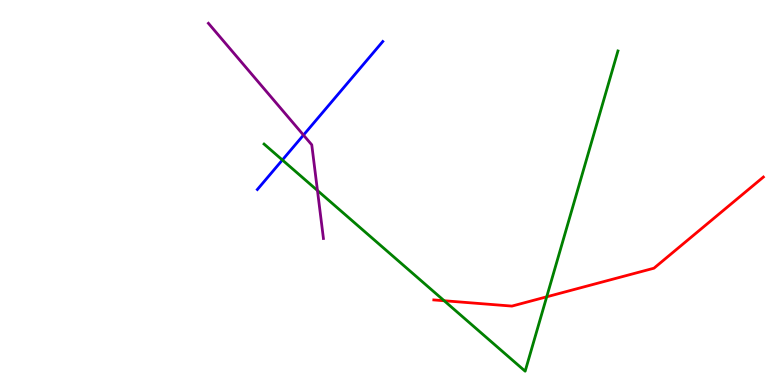[{'lines': ['blue', 'red'], 'intersections': []}, {'lines': ['green', 'red'], 'intersections': [{'x': 5.73, 'y': 2.19}, {'x': 7.05, 'y': 2.29}]}, {'lines': ['purple', 'red'], 'intersections': []}, {'lines': ['blue', 'green'], 'intersections': [{'x': 3.64, 'y': 5.84}]}, {'lines': ['blue', 'purple'], 'intersections': [{'x': 3.92, 'y': 6.49}]}, {'lines': ['green', 'purple'], 'intersections': [{'x': 4.1, 'y': 5.05}]}]